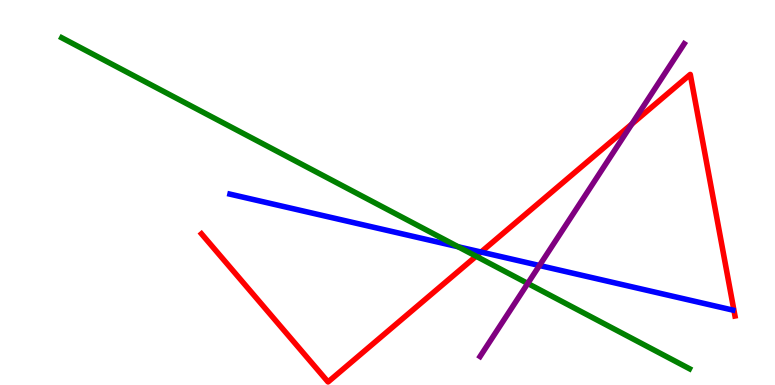[{'lines': ['blue', 'red'], 'intersections': [{'x': 6.21, 'y': 3.45}]}, {'lines': ['green', 'red'], 'intersections': [{'x': 6.14, 'y': 3.34}]}, {'lines': ['purple', 'red'], 'intersections': [{'x': 8.15, 'y': 6.78}]}, {'lines': ['blue', 'green'], 'intersections': [{'x': 5.91, 'y': 3.59}]}, {'lines': ['blue', 'purple'], 'intersections': [{'x': 6.96, 'y': 3.1}]}, {'lines': ['green', 'purple'], 'intersections': [{'x': 6.81, 'y': 2.64}]}]